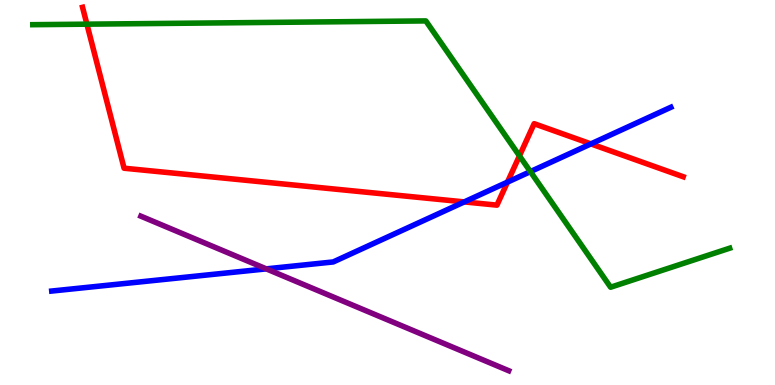[{'lines': ['blue', 'red'], 'intersections': [{'x': 5.99, 'y': 4.76}, {'x': 6.55, 'y': 5.27}, {'x': 7.62, 'y': 6.26}]}, {'lines': ['green', 'red'], 'intersections': [{'x': 1.12, 'y': 9.37}, {'x': 6.7, 'y': 5.95}]}, {'lines': ['purple', 'red'], 'intersections': []}, {'lines': ['blue', 'green'], 'intersections': [{'x': 6.84, 'y': 5.54}]}, {'lines': ['blue', 'purple'], 'intersections': [{'x': 3.44, 'y': 3.02}]}, {'lines': ['green', 'purple'], 'intersections': []}]